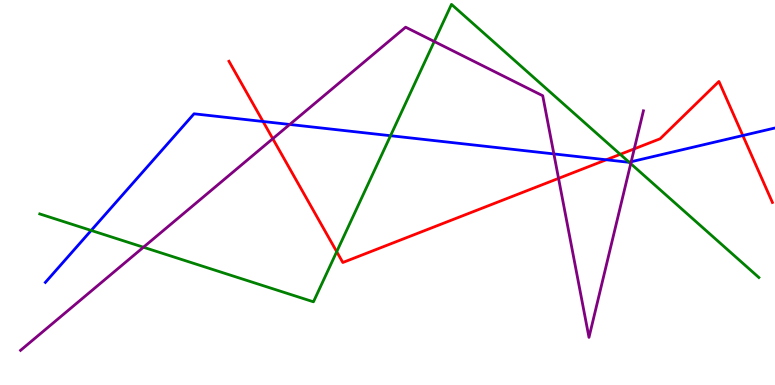[{'lines': ['blue', 'red'], 'intersections': [{'x': 3.39, 'y': 6.84}, {'x': 7.82, 'y': 5.85}, {'x': 9.58, 'y': 6.48}]}, {'lines': ['green', 'red'], 'intersections': [{'x': 4.34, 'y': 3.46}, {'x': 8.0, 'y': 5.99}]}, {'lines': ['purple', 'red'], 'intersections': [{'x': 3.52, 'y': 6.4}, {'x': 7.21, 'y': 5.37}, {'x': 8.18, 'y': 6.13}]}, {'lines': ['blue', 'green'], 'intersections': [{'x': 1.18, 'y': 4.01}, {'x': 5.04, 'y': 6.48}, {'x': 8.12, 'y': 5.79}]}, {'lines': ['blue', 'purple'], 'intersections': [{'x': 3.74, 'y': 6.77}, {'x': 7.15, 'y': 6.0}, {'x': 8.14, 'y': 5.8}]}, {'lines': ['green', 'purple'], 'intersections': [{'x': 1.85, 'y': 3.58}, {'x': 5.6, 'y': 8.92}, {'x': 8.14, 'y': 5.75}]}]